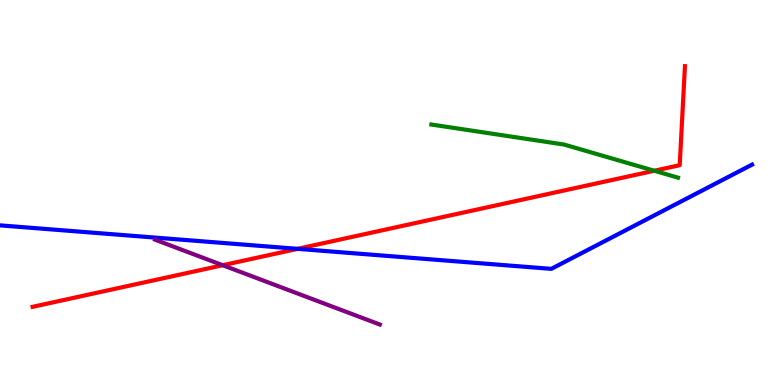[{'lines': ['blue', 'red'], 'intersections': [{'x': 3.84, 'y': 3.54}]}, {'lines': ['green', 'red'], 'intersections': [{'x': 8.44, 'y': 5.56}]}, {'lines': ['purple', 'red'], 'intersections': [{'x': 2.87, 'y': 3.11}]}, {'lines': ['blue', 'green'], 'intersections': []}, {'lines': ['blue', 'purple'], 'intersections': []}, {'lines': ['green', 'purple'], 'intersections': []}]